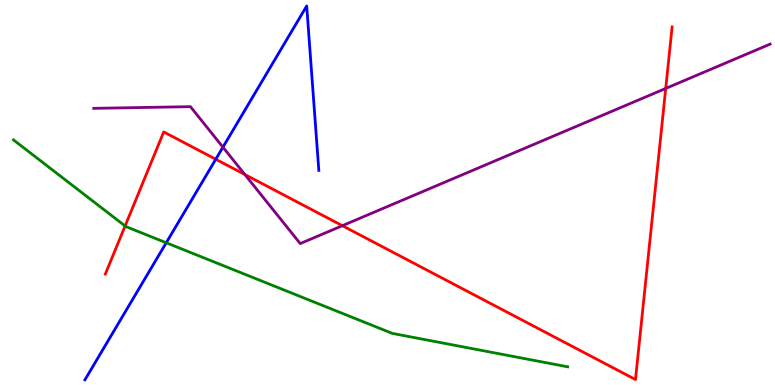[{'lines': ['blue', 'red'], 'intersections': [{'x': 2.78, 'y': 5.86}]}, {'lines': ['green', 'red'], 'intersections': [{'x': 1.61, 'y': 4.13}]}, {'lines': ['purple', 'red'], 'intersections': [{'x': 3.16, 'y': 5.47}, {'x': 4.42, 'y': 4.14}, {'x': 8.59, 'y': 7.7}]}, {'lines': ['blue', 'green'], 'intersections': [{'x': 2.14, 'y': 3.69}]}, {'lines': ['blue', 'purple'], 'intersections': [{'x': 2.88, 'y': 6.18}]}, {'lines': ['green', 'purple'], 'intersections': []}]